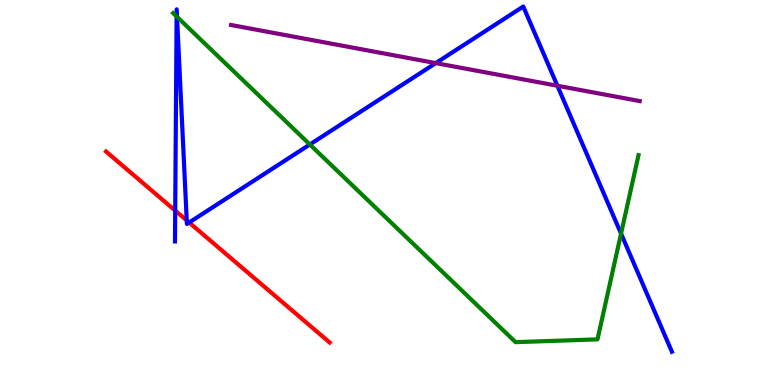[{'lines': ['blue', 'red'], 'intersections': [{'x': 2.26, 'y': 4.53}, {'x': 2.41, 'y': 4.27}, {'x': 2.44, 'y': 4.22}]}, {'lines': ['green', 'red'], 'intersections': []}, {'lines': ['purple', 'red'], 'intersections': []}, {'lines': ['blue', 'green'], 'intersections': [{'x': 2.28, 'y': 9.57}, {'x': 2.28, 'y': 9.56}, {'x': 4.0, 'y': 6.25}, {'x': 8.01, 'y': 3.93}]}, {'lines': ['blue', 'purple'], 'intersections': [{'x': 5.62, 'y': 8.36}, {'x': 7.19, 'y': 7.77}]}, {'lines': ['green', 'purple'], 'intersections': []}]